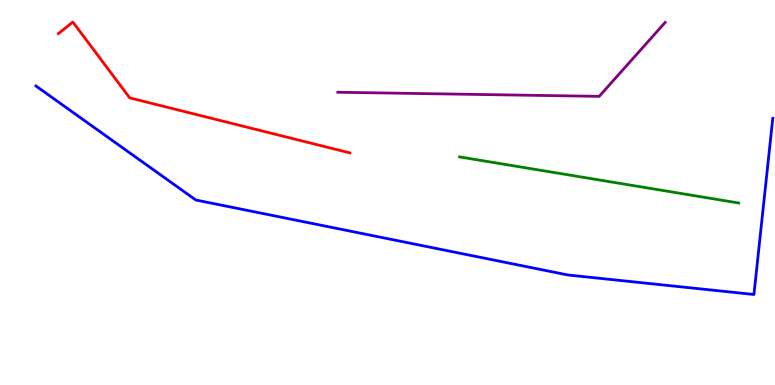[{'lines': ['blue', 'red'], 'intersections': []}, {'lines': ['green', 'red'], 'intersections': []}, {'lines': ['purple', 'red'], 'intersections': []}, {'lines': ['blue', 'green'], 'intersections': []}, {'lines': ['blue', 'purple'], 'intersections': []}, {'lines': ['green', 'purple'], 'intersections': []}]